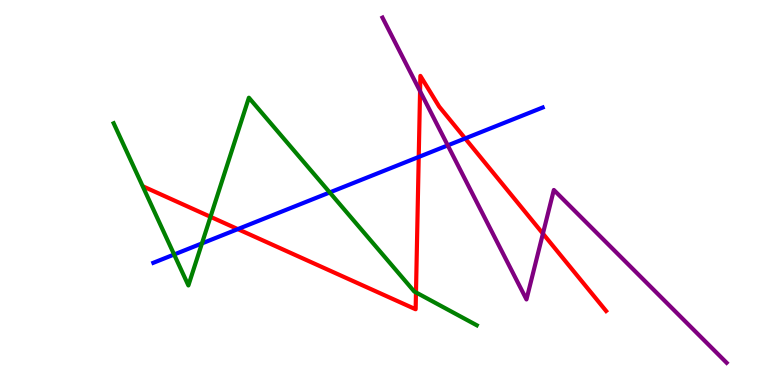[{'lines': ['blue', 'red'], 'intersections': [{'x': 3.07, 'y': 4.05}, {'x': 5.4, 'y': 5.92}, {'x': 6.0, 'y': 6.4}]}, {'lines': ['green', 'red'], 'intersections': [{'x': 2.72, 'y': 4.37}, {'x': 5.37, 'y': 2.4}]}, {'lines': ['purple', 'red'], 'intersections': [{'x': 5.42, 'y': 7.63}, {'x': 7.01, 'y': 3.93}]}, {'lines': ['blue', 'green'], 'intersections': [{'x': 2.25, 'y': 3.39}, {'x': 2.61, 'y': 3.68}, {'x': 4.25, 'y': 5.0}]}, {'lines': ['blue', 'purple'], 'intersections': [{'x': 5.78, 'y': 6.22}]}, {'lines': ['green', 'purple'], 'intersections': []}]